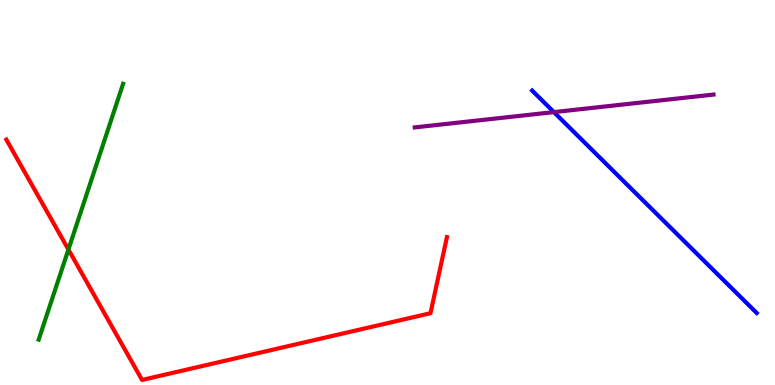[{'lines': ['blue', 'red'], 'intersections': []}, {'lines': ['green', 'red'], 'intersections': [{'x': 0.883, 'y': 3.52}]}, {'lines': ['purple', 'red'], 'intersections': []}, {'lines': ['blue', 'green'], 'intersections': []}, {'lines': ['blue', 'purple'], 'intersections': [{'x': 7.15, 'y': 7.09}]}, {'lines': ['green', 'purple'], 'intersections': []}]